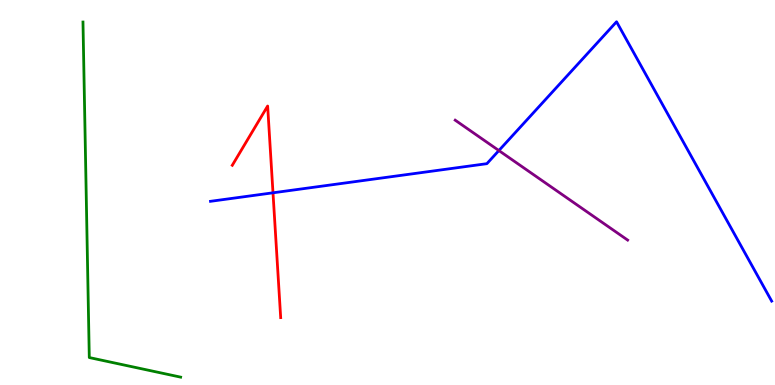[{'lines': ['blue', 'red'], 'intersections': [{'x': 3.52, 'y': 4.99}]}, {'lines': ['green', 'red'], 'intersections': []}, {'lines': ['purple', 'red'], 'intersections': []}, {'lines': ['blue', 'green'], 'intersections': []}, {'lines': ['blue', 'purple'], 'intersections': [{'x': 6.44, 'y': 6.09}]}, {'lines': ['green', 'purple'], 'intersections': []}]